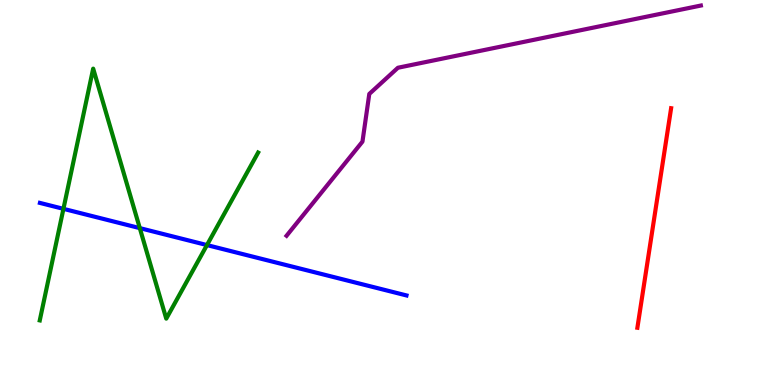[{'lines': ['blue', 'red'], 'intersections': []}, {'lines': ['green', 'red'], 'intersections': []}, {'lines': ['purple', 'red'], 'intersections': []}, {'lines': ['blue', 'green'], 'intersections': [{'x': 0.819, 'y': 4.58}, {'x': 1.8, 'y': 4.07}, {'x': 2.67, 'y': 3.63}]}, {'lines': ['blue', 'purple'], 'intersections': []}, {'lines': ['green', 'purple'], 'intersections': []}]